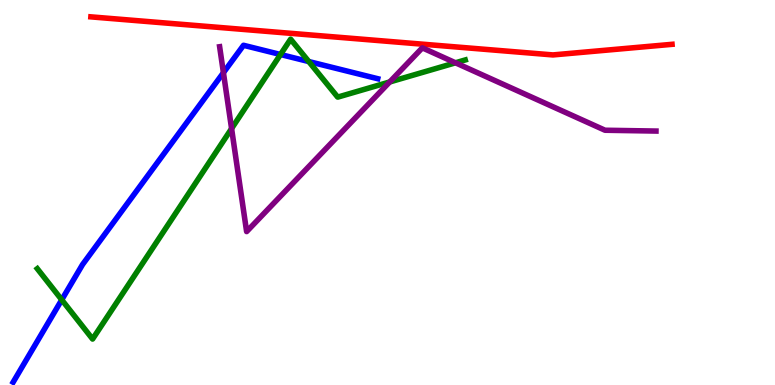[{'lines': ['blue', 'red'], 'intersections': []}, {'lines': ['green', 'red'], 'intersections': []}, {'lines': ['purple', 'red'], 'intersections': []}, {'lines': ['blue', 'green'], 'intersections': [{'x': 0.797, 'y': 2.21}, {'x': 3.62, 'y': 8.58}, {'x': 3.98, 'y': 8.4}]}, {'lines': ['blue', 'purple'], 'intersections': [{'x': 2.88, 'y': 8.11}]}, {'lines': ['green', 'purple'], 'intersections': [{'x': 2.99, 'y': 6.66}, {'x': 5.03, 'y': 7.87}, {'x': 5.88, 'y': 8.37}]}]